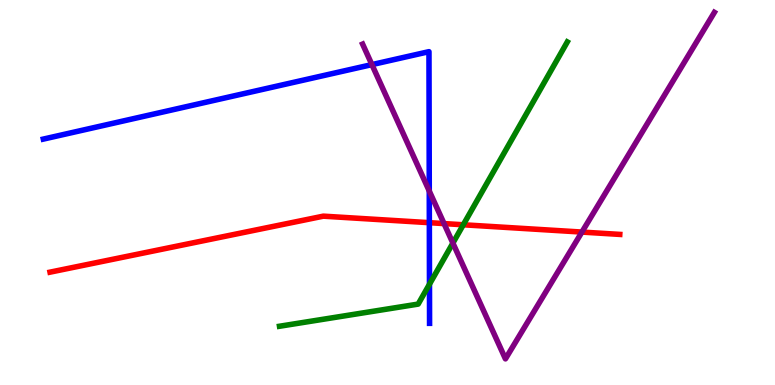[{'lines': ['blue', 'red'], 'intersections': [{'x': 5.54, 'y': 4.22}]}, {'lines': ['green', 'red'], 'intersections': [{'x': 5.98, 'y': 4.16}]}, {'lines': ['purple', 'red'], 'intersections': [{'x': 5.73, 'y': 4.19}, {'x': 7.51, 'y': 3.97}]}, {'lines': ['blue', 'green'], 'intersections': [{'x': 5.54, 'y': 2.62}]}, {'lines': ['blue', 'purple'], 'intersections': [{'x': 4.8, 'y': 8.32}, {'x': 5.54, 'y': 5.04}]}, {'lines': ['green', 'purple'], 'intersections': [{'x': 5.84, 'y': 3.69}]}]